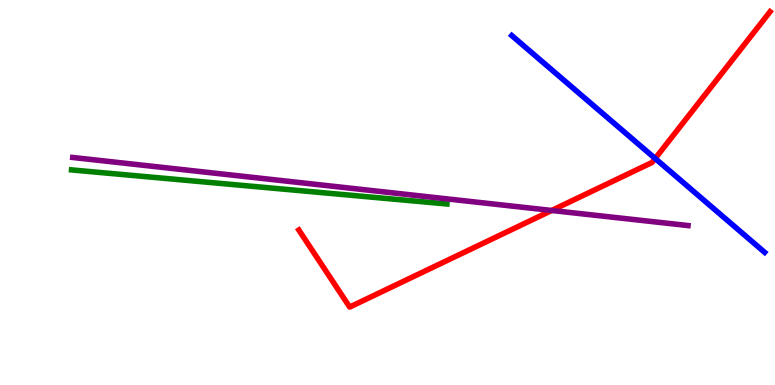[{'lines': ['blue', 'red'], 'intersections': [{'x': 8.45, 'y': 5.88}]}, {'lines': ['green', 'red'], 'intersections': []}, {'lines': ['purple', 'red'], 'intersections': [{'x': 7.12, 'y': 4.53}]}, {'lines': ['blue', 'green'], 'intersections': []}, {'lines': ['blue', 'purple'], 'intersections': []}, {'lines': ['green', 'purple'], 'intersections': []}]